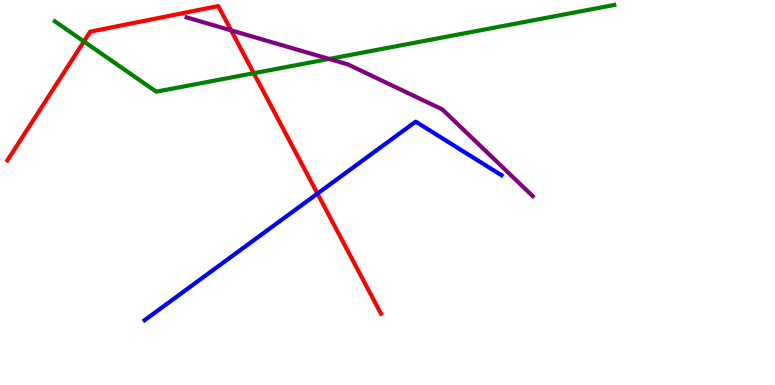[{'lines': ['blue', 'red'], 'intersections': [{'x': 4.1, 'y': 4.97}]}, {'lines': ['green', 'red'], 'intersections': [{'x': 1.08, 'y': 8.92}, {'x': 3.27, 'y': 8.1}]}, {'lines': ['purple', 'red'], 'intersections': [{'x': 2.98, 'y': 9.21}]}, {'lines': ['blue', 'green'], 'intersections': []}, {'lines': ['blue', 'purple'], 'intersections': []}, {'lines': ['green', 'purple'], 'intersections': [{'x': 4.25, 'y': 8.47}]}]